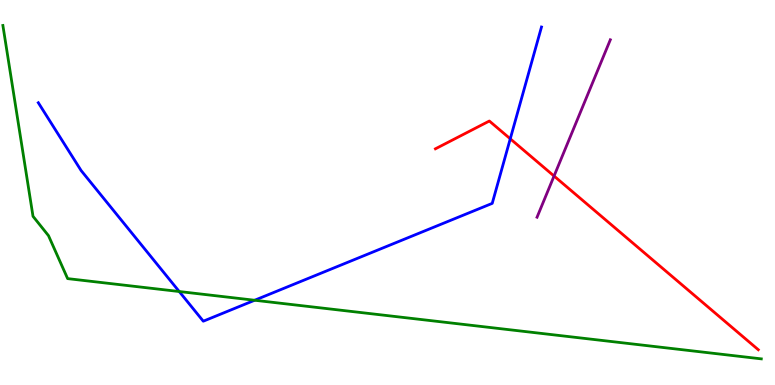[{'lines': ['blue', 'red'], 'intersections': [{'x': 6.58, 'y': 6.39}]}, {'lines': ['green', 'red'], 'intersections': []}, {'lines': ['purple', 'red'], 'intersections': [{'x': 7.15, 'y': 5.43}]}, {'lines': ['blue', 'green'], 'intersections': [{'x': 2.31, 'y': 2.43}, {'x': 3.29, 'y': 2.2}]}, {'lines': ['blue', 'purple'], 'intersections': []}, {'lines': ['green', 'purple'], 'intersections': []}]